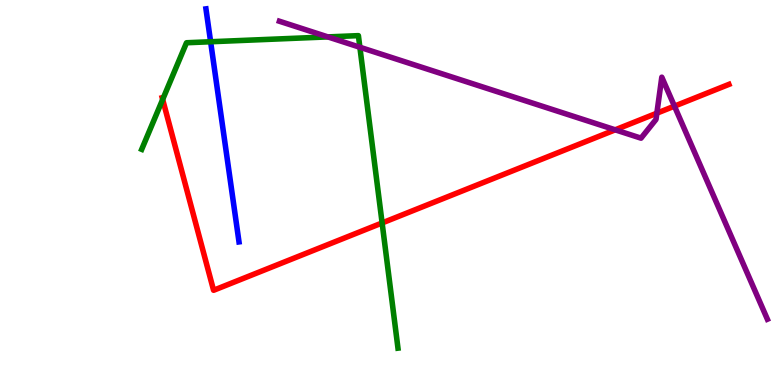[{'lines': ['blue', 'red'], 'intersections': []}, {'lines': ['green', 'red'], 'intersections': [{'x': 2.1, 'y': 7.42}, {'x': 4.93, 'y': 4.21}]}, {'lines': ['purple', 'red'], 'intersections': [{'x': 7.94, 'y': 6.63}, {'x': 8.48, 'y': 7.06}, {'x': 8.7, 'y': 7.24}]}, {'lines': ['blue', 'green'], 'intersections': [{'x': 2.72, 'y': 8.92}]}, {'lines': ['blue', 'purple'], 'intersections': []}, {'lines': ['green', 'purple'], 'intersections': [{'x': 4.23, 'y': 9.04}, {'x': 4.64, 'y': 8.77}]}]